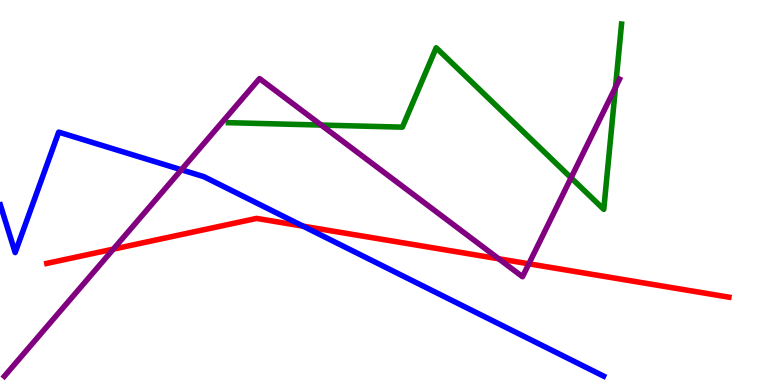[{'lines': ['blue', 'red'], 'intersections': [{'x': 3.91, 'y': 4.13}]}, {'lines': ['green', 'red'], 'intersections': []}, {'lines': ['purple', 'red'], 'intersections': [{'x': 1.46, 'y': 3.53}, {'x': 6.43, 'y': 3.28}, {'x': 6.82, 'y': 3.15}]}, {'lines': ['blue', 'green'], 'intersections': []}, {'lines': ['blue', 'purple'], 'intersections': [{'x': 2.34, 'y': 5.59}]}, {'lines': ['green', 'purple'], 'intersections': [{'x': 4.14, 'y': 6.75}, {'x': 7.37, 'y': 5.38}, {'x': 7.94, 'y': 7.73}]}]